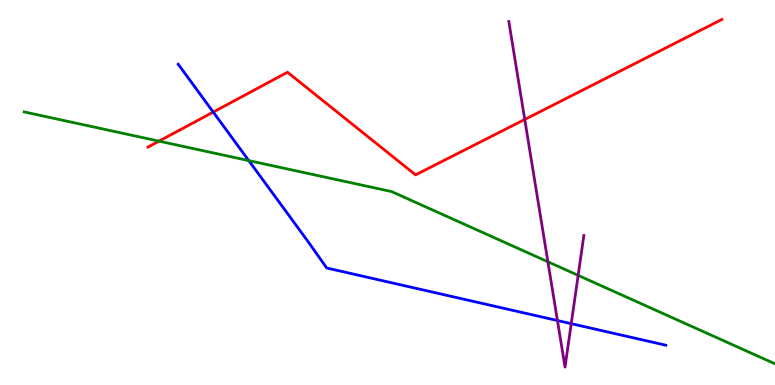[{'lines': ['blue', 'red'], 'intersections': [{'x': 2.75, 'y': 7.09}]}, {'lines': ['green', 'red'], 'intersections': [{'x': 2.05, 'y': 6.33}]}, {'lines': ['purple', 'red'], 'intersections': [{'x': 6.77, 'y': 6.9}]}, {'lines': ['blue', 'green'], 'intersections': [{'x': 3.21, 'y': 5.83}]}, {'lines': ['blue', 'purple'], 'intersections': [{'x': 7.19, 'y': 1.67}, {'x': 7.37, 'y': 1.59}]}, {'lines': ['green', 'purple'], 'intersections': [{'x': 7.07, 'y': 3.2}, {'x': 7.46, 'y': 2.85}]}]